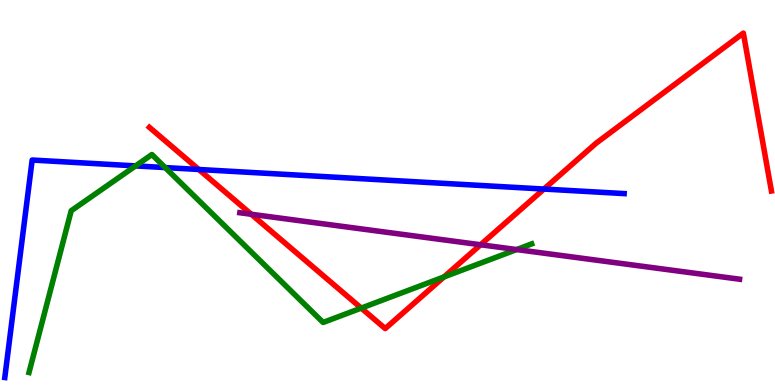[{'lines': ['blue', 'red'], 'intersections': [{'x': 2.57, 'y': 5.6}, {'x': 7.02, 'y': 5.09}]}, {'lines': ['green', 'red'], 'intersections': [{'x': 4.66, 'y': 2.0}, {'x': 5.73, 'y': 2.81}]}, {'lines': ['purple', 'red'], 'intersections': [{'x': 3.24, 'y': 4.43}, {'x': 6.2, 'y': 3.64}]}, {'lines': ['blue', 'green'], 'intersections': [{'x': 1.75, 'y': 5.69}, {'x': 2.13, 'y': 5.65}]}, {'lines': ['blue', 'purple'], 'intersections': []}, {'lines': ['green', 'purple'], 'intersections': [{'x': 6.67, 'y': 3.52}]}]